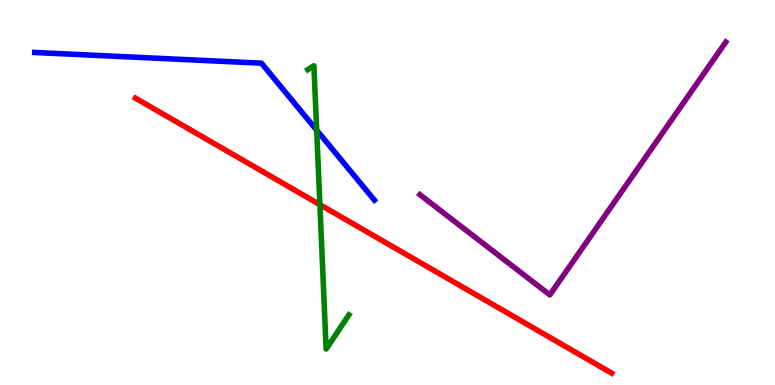[{'lines': ['blue', 'red'], 'intersections': []}, {'lines': ['green', 'red'], 'intersections': [{'x': 4.13, 'y': 4.68}]}, {'lines': ['purple', 'red'], 'intersections': []}, {'lines': ['blue', 'green'], 'intersections': [{'x': 4.09, 'y': 6.62}]}, {'lines': ['blue', 'purple'], 'intersections': []}, {'lines': ['green', 'purple'], 'intersections': []}]